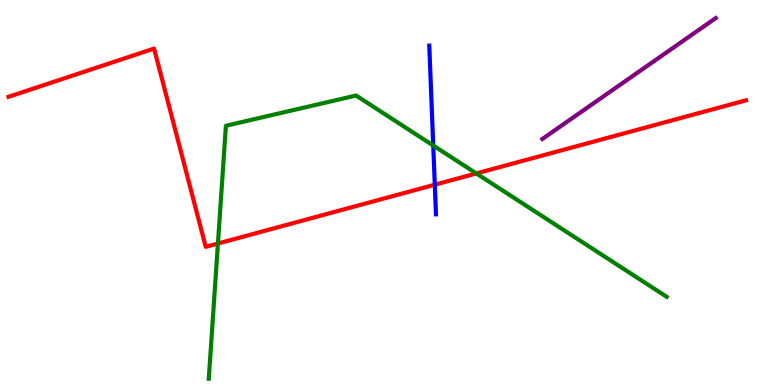[{'lines': ['blue', 'red'], 'intersections': [{'x': 5.61, 'y': 5.2}]}, {'lines': ['green', 'red'], 'intersections': [{'x': 2.81, 'y': 3.67}, {'x': 6.15, 'y': 5.49}]}, {'lines': ['purple', 'red'], 'intersections': []}, {'lines': ['blue', 'green'], 'intersections': [{'x': 5.59, 'y': 6.22}]}, {'lines': ['blue', 'purple'], 'intersections': []}, {'lines': ['green', 'purple'], 'intersections': []}]